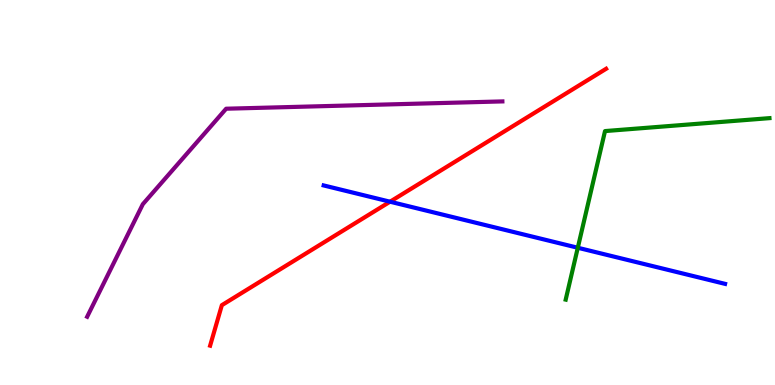[{'lines': ['blue', 'red'], 'intersections': [{'x': 5.03, 'y': 4.76}]}, {'lines': ['green', 'red'], 'intersections': []}, {'lines': ['purple', 'red'], 'intersections': []}, {'lines': ['blue', 'green'], 'intersections': [{'x': 7.46, 'y': 3.56}]}, {'lines': ['blue', 'purple'], 'intersections': []}, {'lines': ['green', 'purple'], 'intersections': []}]